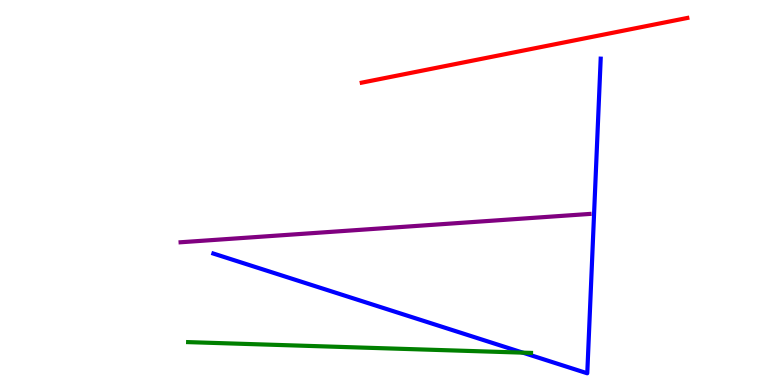[{'lines': ['blue', 'red'], 'intersections': []}, {'lines': ['green', 'red'], 'intersections': []}, {'lines': ['purple', 'red'], 'intersections': []}, {'lines': ['blue', 'green'], 'intersections': [{'x': 6.75, 'y': 0.84}]}, {'lines': ['blue', 'purple'], 'intersections': []}, {'lines': ['green', 'purple'], 'intersections': []}]